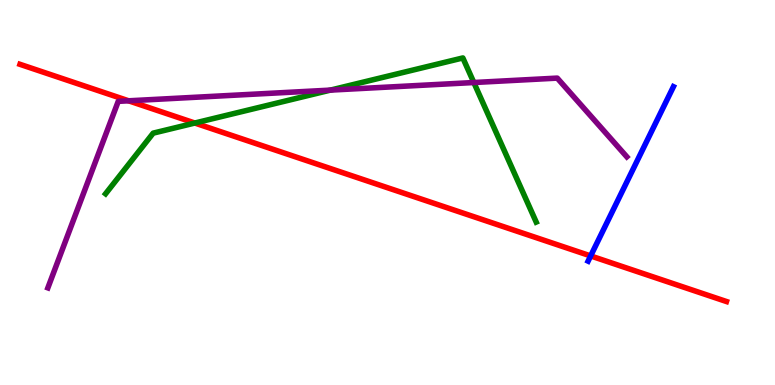[{'lines': ['blue', 'red'], 'intersections': [{'x': 7.62, 'y': 3.35}]}, {'lines': ['green', 'red'], 'intersections': [{'x': 2.51, 'y': 6.8}]}, {'lines': ['purple', 'red'], 'intersections': [{'x': 1.66, 'y': 7.38}]}, {'lines': ['blue', 'green'], 'intersections': []}, {'lines': ['blue', 'purple'], 'intersections': []}, {'lines': ['green', 'purple'], 'intersections': [{'x': 4.26, 'y': 7.66}, {'x': 6.11, 'y': 7.86}]}]